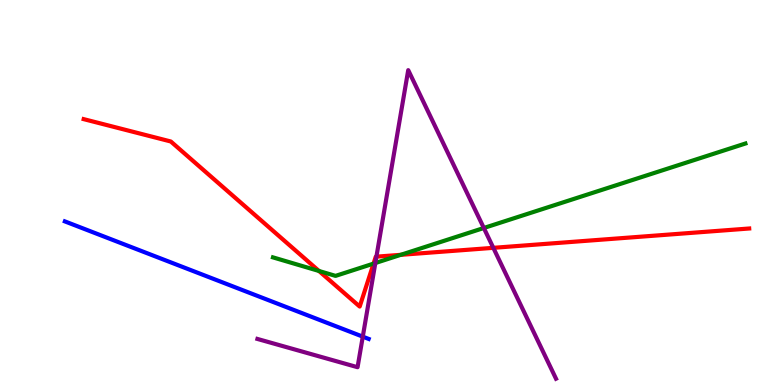[{'lines': ['blue', 'red'], 'intersections': []}, {'lines': ['green', 'red'], 'intersections': [{'x': 4.12, 'y': 2.96}, {'x': 4.82, 'y': 3.15}, {'x': 5.17, 'y': 3.38}]}, {'lines': ['purple', 'red'], 'intersections': [{'x': 4.86, 'y': 3.33}, {'x': 6.37, 'y': 3.56}]}, {'lines': ['blue', 'green'], 'intersections': []}, {'lines': ['blue', 'purple'], 'intersections': [{'x': 4.68, 'y': 1.26}]}, {'lines': ['green', 'purple'], 'intersections': [{'x': 4.84, 'y': 3.17}, {'x': 6.24, 'y': 4.08}]}]